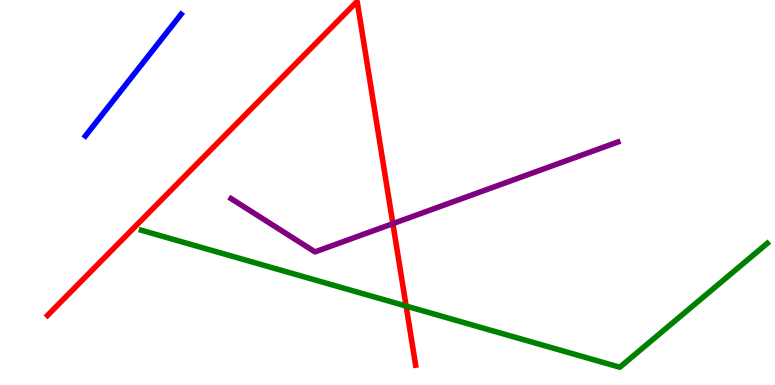[{'lines': ['blue', 'red'], 'intersections': []}, {'lines': ['green', 'red'], 'intersections': [{'x': 5.24, 'y': 2.05}]}, {'lines': ['purple', 'red'], 'intersections': [{'x': 5.07, 'y': 4.19}]}, {'lines': ['blue', 'green'], 'intersections': []}, {'lines': ['blue', 'purple'], 'intersections': []}, {'lines': ['green', 'purple'], 'intersections': []}]